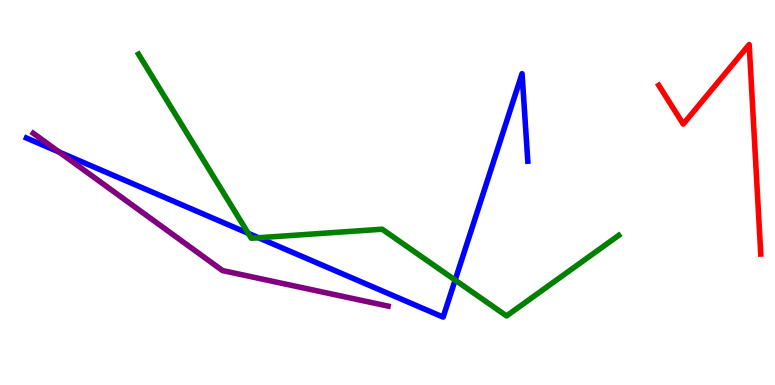[{'lines': ['blue', 'red'], 'intersections': []}, {'lines': ['green', 'red'], 'intersections': []}, {'lines': ['purple', 'red'], 'intersections': []}, {'lines': ['blue', 'green'], 'intersections': [{'x': 3.2, 'y': 3.94}, {'x': 3.34, 'y': 3.82}, {'x': 5.87, 'y': 2.72}]}, {'lines': ['blue', 'purple'], 'intersections': [{'x': 0.763, 'y': 6.05}]}, {'lines': ['green', 'purple'], 'intersections': []}]